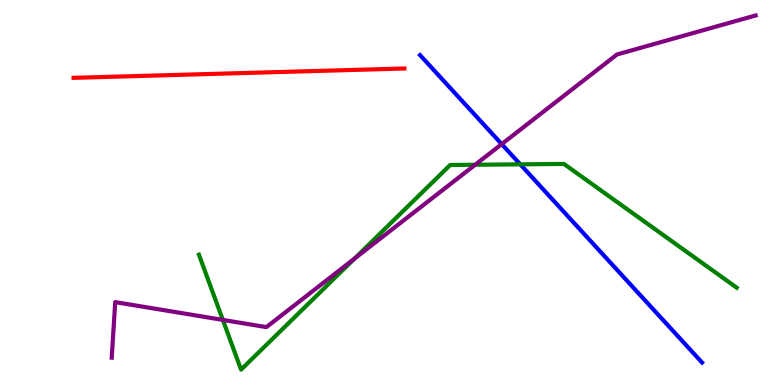[{'lines': ['blue', 'red'], 'intersections': []}, {'lines': ['green', 'red'], 'intersections': []}, {'lines': ['purple', 'red'], 'intersections': []}, {'lines': ['blue', 'green'], 'intersections': [{'x': 6.71, 'y': 5.73}]}, {'lines': ['blue', 'purple'], 'intersections': [{'x': 6.47, 'y': 6.26}]}, {'lines': ['green', 'purple'], 'intersections': [{'x': 2.88, 'y': 1.69}, {'x': 4.58, 'y': 3.29}, {'x': 6.13, 'y': 5.72}]}]